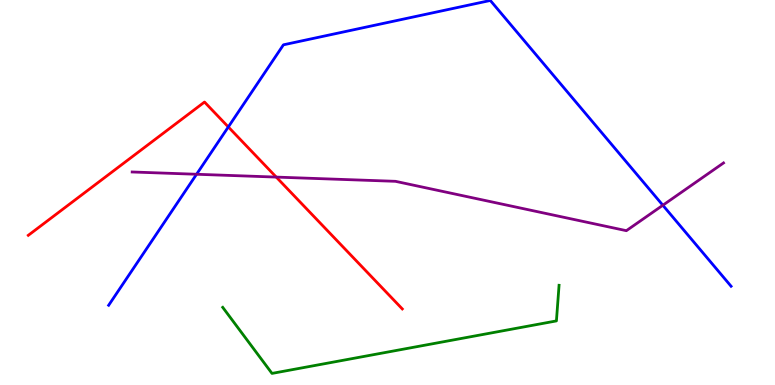[{'lines': ['blue', 'red'], 'intersections': [{'x': 2.95, 'y': 6.7}]}, {'lines': ['green', 'red'], 'intersections': []}, {'lines': ['purple', 'red'], 'intersections': [{'x': 3.56, 'y': 5.4}]}, {'lines': ['blue', 'green'], 'intersections': []}, {'lines': ['blue', 'purple'], 'intersections': [{'x': 2.54, 'y': 5.47}, {'x': 8.55, 'y': 4.67}]}, {'lines': ['green', 'purple'], 'intersections': []}]